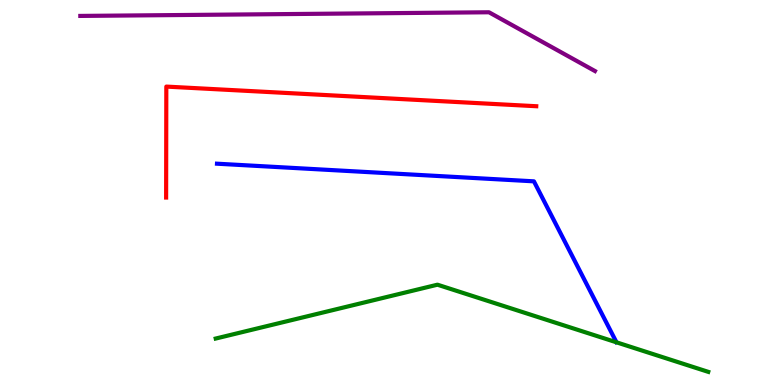[{'lines': ['blue', 'red'], 'intersections': []}, {'lines': ['green', 'red'], 'intersections': []}, {'lines': ['purple', 'red'], 'intersections': []}, {'lines': ['blue', 'green'], 'intersections': []}, {'lines': ['blue', 'purple'], 'intersections': []}, {'lines': ['green', 'purple'], 'intersections': []}]